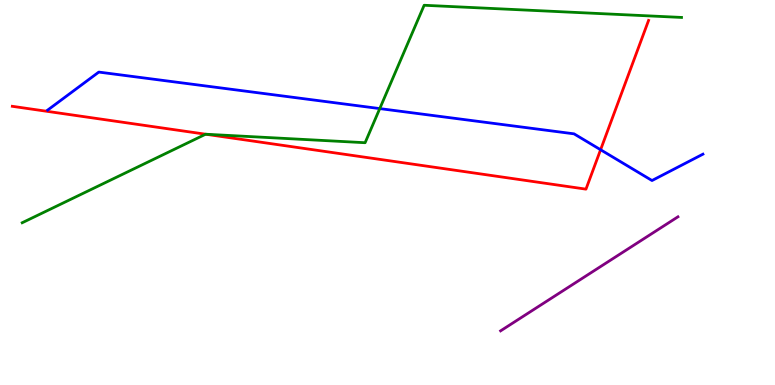[{'lines': ['blue', 'red'], 'intersections': [{'x': 7.75, 'y': 6.11}]}, {'lines': ['green', 'red'], 'intersections': [{'x': 2.65, 'y': 6.51}]}, {'lines': ['purple', 'red'], 'intersections': []}, {'lines': ['blue', 'green'], 'intersections': [{'x': 4.9, 'y': 7.18}]}, {'lines': ['blue', 'purple'], 'intersections': []}, {'lines': ['green', 'purple'], 'intersections': []}]